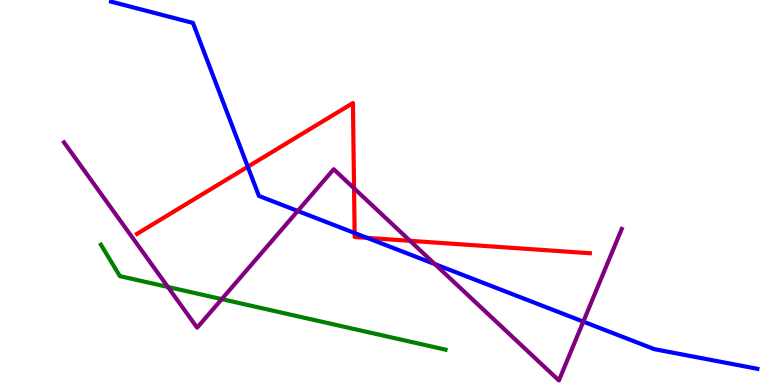[{'lines': ['blue', 'red'], 'intersections': [{'x': 3.2, 'y': 5.67}, {'x': 4.58, 'y': 3.95}, {'x': 4.74, 'y': 3.82}]}, {'lines': ['green', 'red'], 'intersections': []}, {'lines': ['purple', 'red'], 'intersections': [{'x': 4.57, 'y': 5.11}, {'x': 5.29, 'y': 3.74}]}, {'lines': ['blue', 'green'], 'intersections': []}, {'lines': ['blue', 'purple'], 'intersections': [{'x': 3.84, 'y': 4.52}, {'x': 5.61, 'y': 3.14}, {'x': 7.53, 'y': 1.65}]}, {'lines': ['green', 'purple'], 'intersections': [{'x': 2.17, 'y': 2.55}, {'x': 2.86, 'y': 2.23}]}]